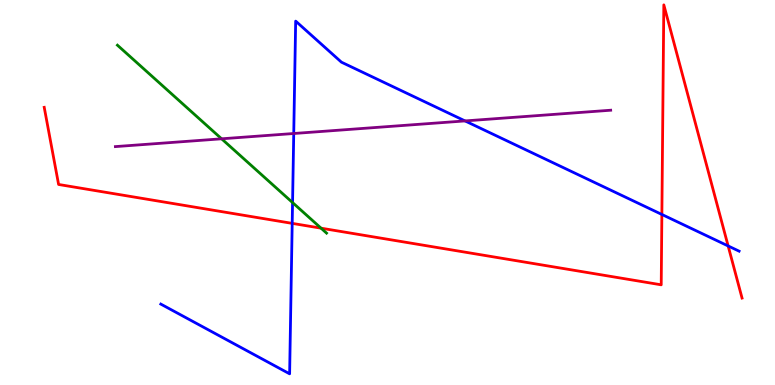[{'lines': ['blue', 'red'], 'intersections': [{'x': 3.77, 'y': 4.2}, {'x': 8.54, 'y': 4.43}, {'x': 9.4, 'y': 3.61}]}, {'lines': ['green', 'red'], 'intersections': [{'x': 4.14, 'y': 4.07}]}, {'lines': ['purple', 'red'], 'intersections': []}, {'lines': ['blue', 'green'], 'intersections': [{'x': 3.77, 'y': 4.74}]}, {'lines': ['blue', 'purple'], 'intersections': [{'x': 3.79, 'y': 6.53}, {'x': 6.0, 'y': 6.86}]}, {'lines': ['green', 'purple'], 'intersections': [{'x': 2.86, 'y': 6.39}]}]